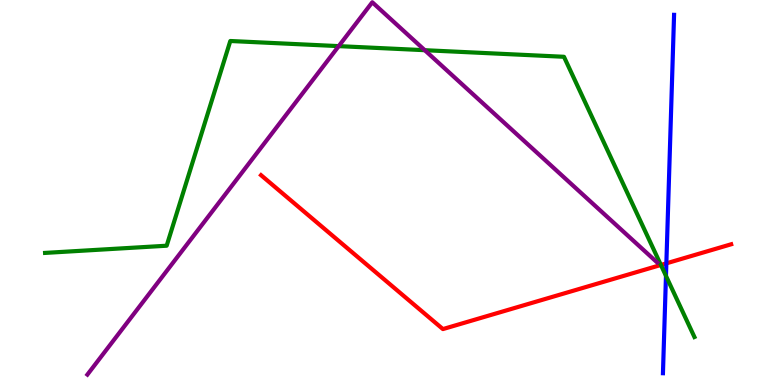[{'lines': ['blue', 'red'], 'intersections': [{'x': 8.6, 'y': 3.16}]}, {'lines': ['green', 'red'], 'intersections': [{'x': 8.53, 'y': 3.12}]}, {'lines': ['purple', 'red'], 'intersections': []}, {'lines': ['blue', 'green'], 'intersections': [{'x': 8.59, 'y': 2.83}]}, {'lines': ['blue', 'purple'], 'intersections': []}, {'lines': ['green', 'purple'], 'intersections': [{'x': 4.37, 'y': 8.8}, {'x': 5.48, 'y': 8.7}]}]